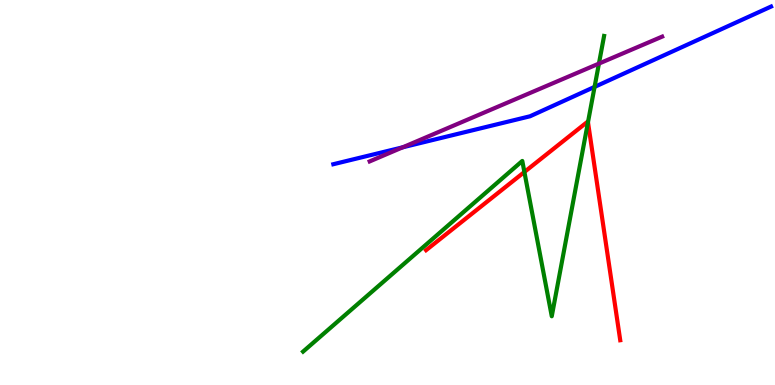[{'lines': ['blue', 'red'], 'intersections': []}, {'lines': ['green', 'red'], 'intersections': [{'x': 6.77, 'y': 5.53}, {'x': 7.59, 'y': 6.83}]}, {'lines': ['purple', 'red'], 'intersections': []}, {'lines': ['blue', 'green'], 'intersections': [{'x': 7.67, 'y': 7.74}]}, {'lines': ['blue', 'purple'], 'intersections': [{'x': 5.2, 'y': 6.17}]}, {'lines': ['green', 'purple'], 'intersections': [{'x': 7.73, 'y': 8.35}]}]